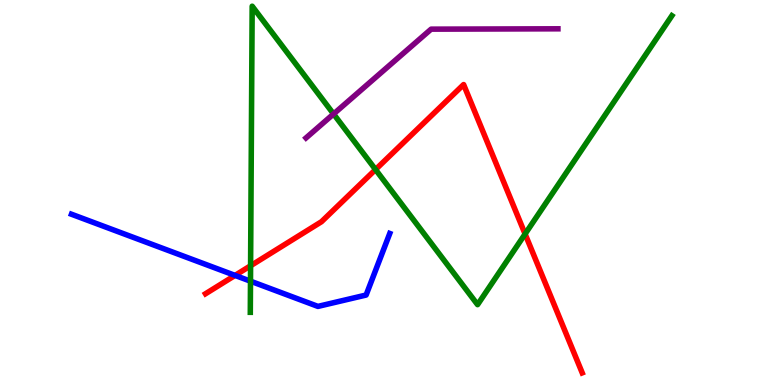[{'lines': ['blue', 'red'], 'intersections': [{'x': 3.03, 'y': 2.85}]}, {'lines': ['green', 'red'], 'intersections': [{'x': 3.23, 'y': 3.1}, {'x': 4.85, 'y': 5.6}, {'x': 6.78, 'y': 3.92}]}, {'lines': ['purple', 'red'], 'intersections': []}, {'lines': ['blue', 'green'], 'intersections': [{'x': 3.23, 'y': 2.7}]}, {'lines': ['blue', 'purple'], 'intersections': []}, {'lines': ['green', 'purple'], 'intersections': [{'x': 4.3, 'y': 7.04}]}]